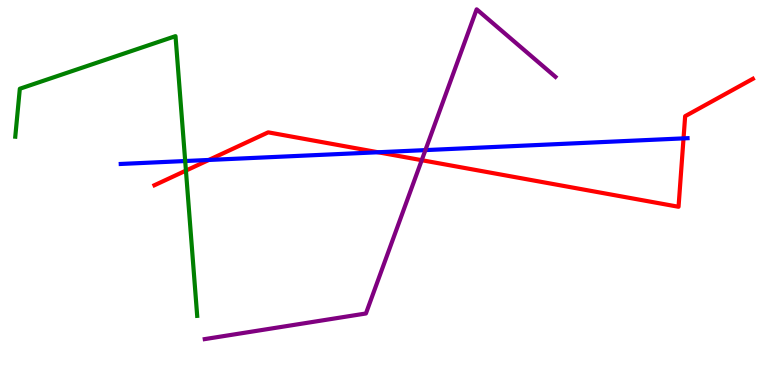[{'lines': ['blue', 'red'], 'intersections': [{'x': 2.69, 'y': 5.85}, {'x': 4.88, 'y': 6.05}, {'x': 8.82, 'y': 6.41}]}, {'lines': ['green', 'red'], 'intersections': [{'x': 2.4, 'y': 5.57}]}, {'lines': ['purple', 'red'], 'intersections': [{'x': 5.44, 'y': 5.84}]}, {'lines': ['blue', 'green'], 'intersections': [{'x': 2.39, 'y': 5.82}]}, {'lines': ['blue', 'purple'], 'intersections': [{'x': 5.49, 'y': 6.1}]}, {'lines': ['green', 'purple'], 'intersections': []}]